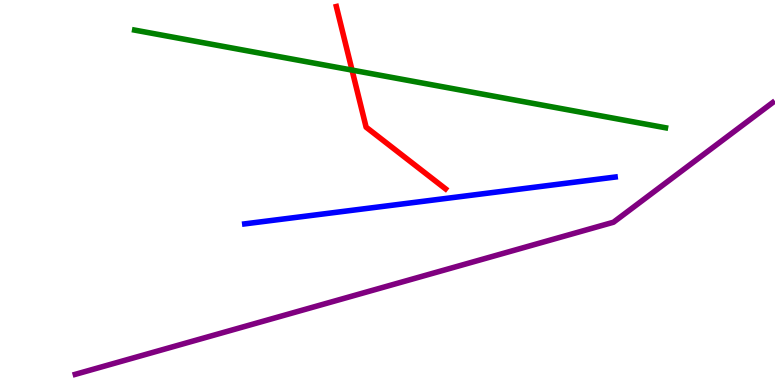[{'lines': ['blue', 'red'], 'intersections': []}, {'lines': ['green', 'red'], 'intersections': [{'x': 4.54, 'y': 8.18}]}, {'lines': ['purple', 'red'], 'intersections': []}, {'lines': ['blue', 'green'], 'intersections': []}, {'lines': ['blue', 'purple'], 'intersections': []}, {'lines': ['green', 'purple'], 'intersections': []}]